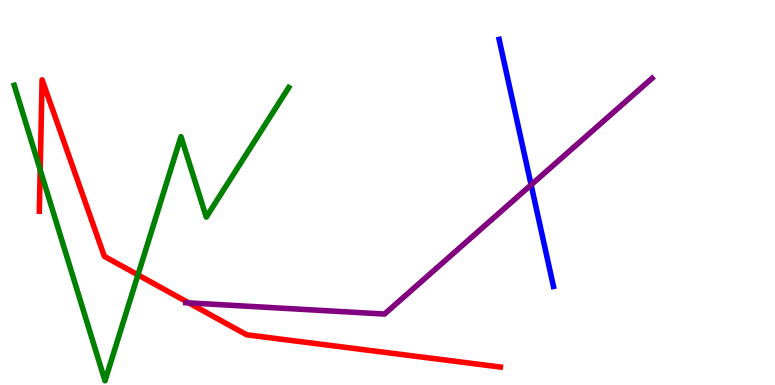[{'lines': ['blue', 'red'], 'intersections': []}, {'lines': ['green', 'red'], 'intersections': [{'x': 0.519, 'y': 5.59}, {'x': 1.78, 'y': 2.86}]}, {'lines': ['purple', 'red'], 'intersections': [{'x': 2.44, 'y': 2.13}]}, {'lines': ['blue', 'green'], 'intersections': []}, {'lines': ['blue', 'purple'], 'intersections': [{'x': 6.85, 'y': 5.2}]}, {'lines': ['green', 'purple'], 'intersections': []}]